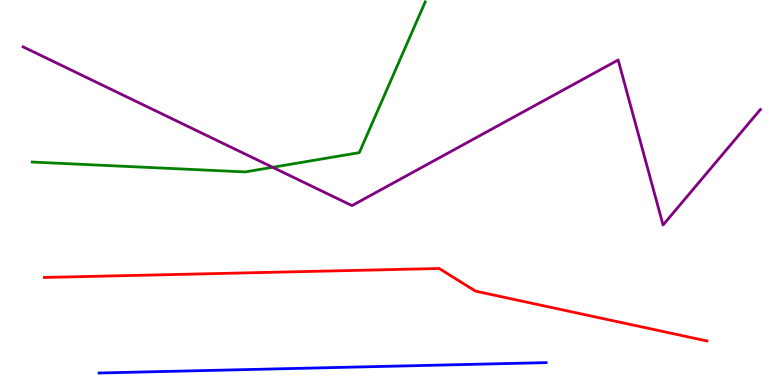[{'lines': ['blue', 'red'], 'intersections': []}, {'lines': ['green', 'red'], 'intersections': []}, {'lines': ['purple', 'red'], 'intersections': []}, {'lines': ['blue', 'green'], 'intersections': []}, {'lines': ['blue', 'purple'], 'intersections': []}, {'lines': ['green', 'purple'], 'intersections': [{'x': 3.52, 'y': 5.65}]}]